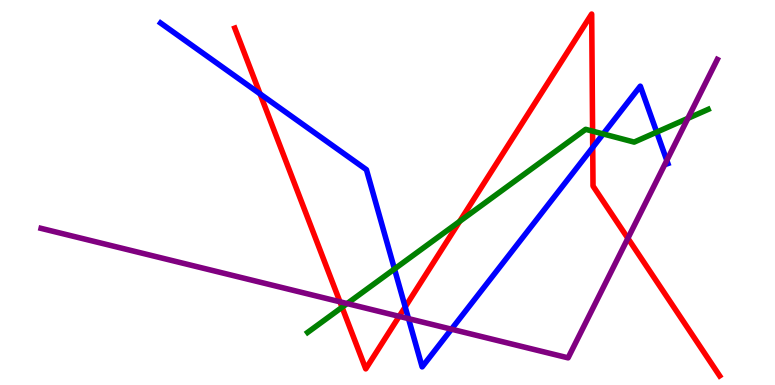[{'lines': ['blue', 'red'], 'intersections': [{'x': 3.36, 'y': 7.56}, {'x': 5.23, 'y': 2.03}, {'x': 7.65, 'y': 6.17}]}, {'lines': ['green', 'red'], 'intersections': [{'x': 4.41, 'y': 2.02}, {'x': 5.93, 'y': 4.25}, {'x': 7.65, 'y': 6.59}]}, {'lines': ['purple', 'red'], 'intersections': [{'x': 4.39, 'y': 2.16}, {'x': 5.15, 'y': 1.78}, {'x': 8.1, 'y': 3.81}]}, {'lines': ['blue', 'green'], 'intersections': [{'x': 5.09, 'y': 3.01}, {'x': 7.78, 'y': 6.52}, {'x': 8.47, 'y': 6.57}]}, {'lines': ['blue', 'purple'], 'intersections': [{'x': 5.27, 'y': 1.72}, {'x': 5.83, 'y': 1.45}, {'x': 8.6, 'y': 5.83}]}, {'lines': ['green', 'purple'], 'intersections': [{'x': 4.48, 'y': 2.12}, {'x': 8.88, 'y': 6.93}]}]